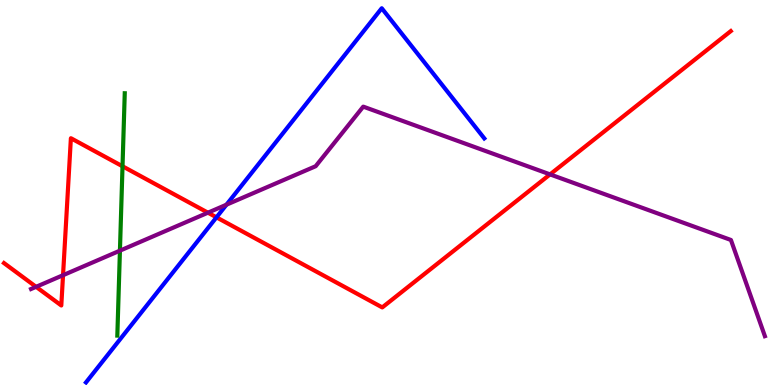[{'lines': ['blue', 'red'], 'intersections': [{'x': 2.79, 'y': 4.36}]}, {'lines': ['green', 'red'], 'intersections': [{'x': 1.58, 'y': 5.68}]}, {'lines': ['purple', 'red'], 'intersections': [{'x': 0.466, 'y': 2.55}, {'x': 0.813, 'y': 2.85}, {'x': 2.68, 'y': 4.48}, {'x': 7.1, 'y': 5.47}]}, {'lines': ['blue', 'green'], 'intersections': []}, {'lines': ['blue', 'purple'], 'intersections': [{'x': 2.92, 'y': 4.68}]}, {'lines': ['green', 'purple'], 'intersections': [{'x': 1.55, 'y': 3.49}]}]